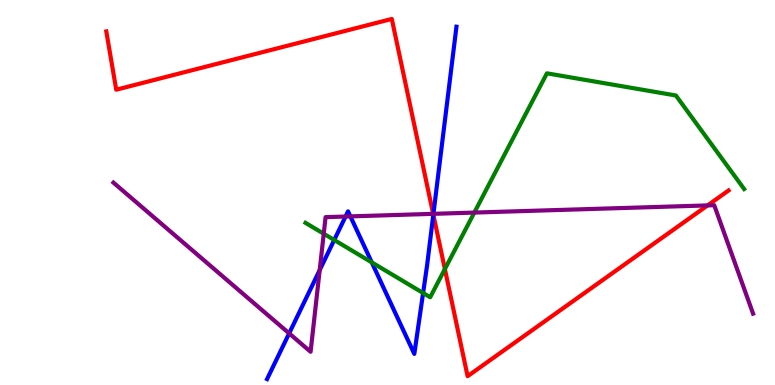[{'lines': ['blue', 'red'], 'intersections': [{'x': 5.59, 'y': 4.42}]}, {'lines': ['green', 'red'], 'intersections': [{'x': 5.74, 'y': 3.01}]}, {'lines': ['purple', 'red'], 'intersections': [{'x': 5.59, 'y': 4.45}, {'x': 9.13, 'y': 4.66}]}, {'lines': ['blue', 'green'], 'intersections': [{'x': 4.31, 'y': 3.77}, {'x': 4.8, 'y': 3.18}, {'x': 5.46, 'y': 2.39}]}, {'lines': ['blue', 'purple'], 'intersections': [{'x': 3.73, 'y': 1.34}, {'x': 4.13, 'y': 2.98}, {'x': 4.46, 'y': 4.38}, {'x': 4.52, 'y': 4.38}, {'x': 5.59, 'y': 4.45}]}, {'lines': ['green', 'purple'], 'intersections': [{'x': 4.18, 'y': 3.93}, {'x': 6.12, 'y': 4.48}]}]